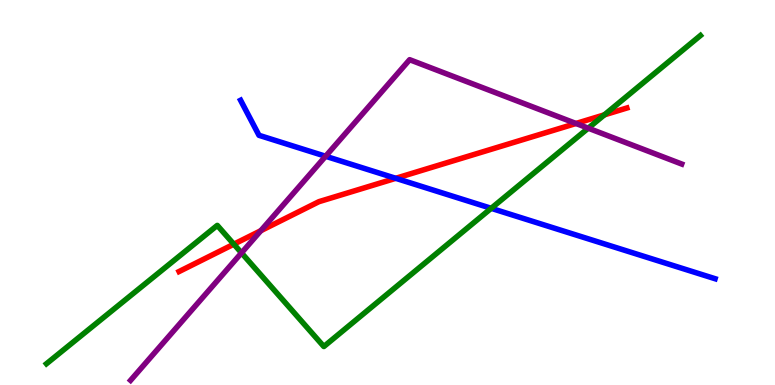[{'lines': ['blue', 'red'], 'intersections': [{'x': 5.11, 'y': 5.37}]}, {'lines': ['green', 'red'], 'intersections': [{'x': 3.02, 'y': 3.66}, {'x': 7.8, 'y': 7.02}]}, {'lines': ['purple', 'red'], 'intersections': [{'x': 3.37, 'y': 4.01}, {'x': 7.43, 'y': 6.79}]}, {'lines': ['blue', 'green'], 'intersections': [{'x': 6.34, 'y': 4.59}]}, {'lines': ['blue', 'purple'], 'intersections': [{'x': 4.2, 'y': 5.94}]}, {'lines': ['green', 'purple'], 'intersections': [{'x': 3.12, 'y': 3.43}, {'x': 7.59, 'y': 6.67}]}]